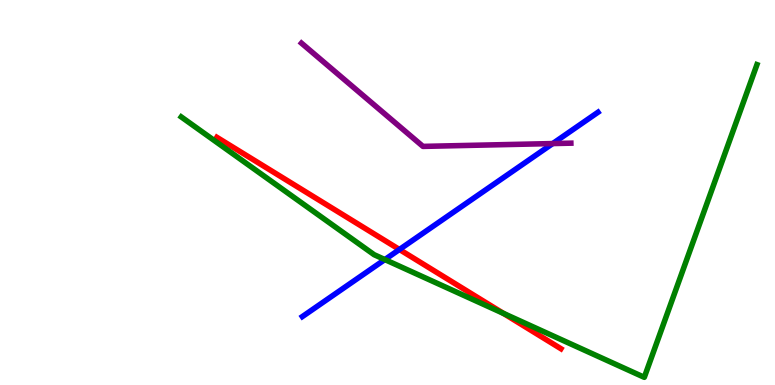[{'lines': ['blue', 'red'], 'intersections': [{'x': 5.15, 'y': 3.52}]}, {'lines': ['green', 'red'], 'intersections': [{'x': 6.5, 'y': 1.86}]}, {'lines': ['purple', 'red'], 'intersections': []}, {'lines': ['blue', 'green'], 'intersections': [{'x': 4.97, 'y': 3.26}]}, {'lines': ['blue', 'purple'], 'intersections': [{'x': 7.13, 'y': 6.27}]}, {'lines': ['green', 'purple'], 'intersections': []}]